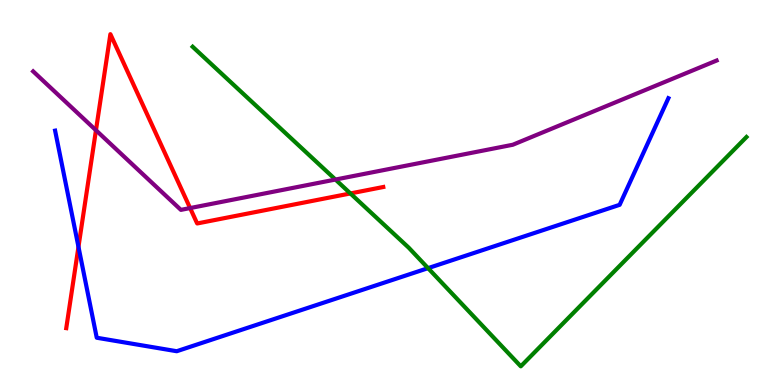[{'lines': ['blue', 'red'], 'intersections': [{'x': 1.01, 'y': 3.59}]}, {'lines': ['green', 'red'], 'intersections': [{'x': 4.52, 'y': 4.98}]}, {'lines': ['purple', 'red'], 'intersections': [{'x': 1.24, 'y': 6.62}, {'x': 2.45, 'y': 4.6}]}, {'lines': ['blue', 'green'], 'intersections': [{'x': 5.52, 'y': 3.04}]}, {'lines': ['blue', 'purple'], 'intersections': []}, {'lines': ['green', 'purple'], 'intersections': [{'x': 4.33, 'y': 5.34}]}]